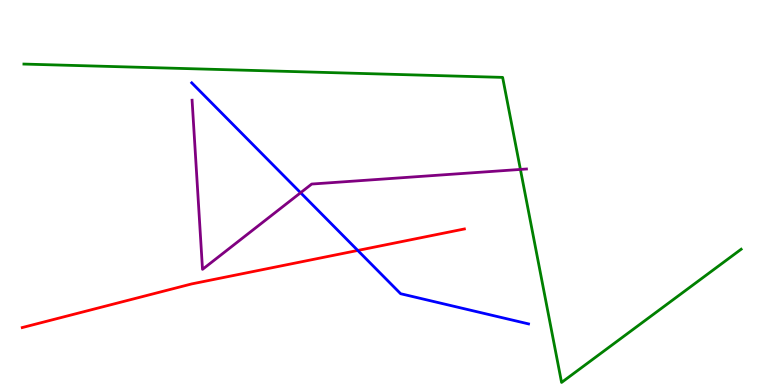[{'lines': ['blue', 'red'], 'intersections': [{'x': 4.62, 'y': 3.49}]}, {'lines': ['green', 'red'], 'intersections': []}, {'lines': ['purple', 'red'], 'intersections': []}, {'lines': ['blue', 'green'], 'intersections': []}, {'lines': ['blue', 'purple'], 'intersections': [{'x': 3.88, 'y': 4.99}]}, {'lines': ['green', 'purple'], 'intersections': [{'x': 6.71, 'y': 5.6}]}]